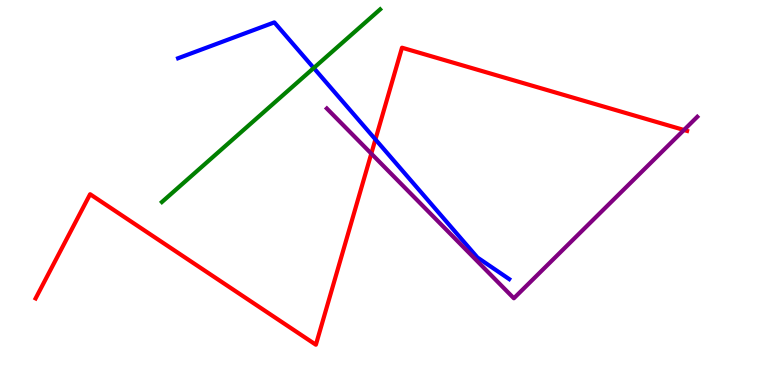[{'lines': ['blue', 'red'], 'intersections': [{'x': 4.84, 'y': 6.38}]}, {'lines': ['green', 'red'], 'intersections': []}, {'lines': ['purple', 'red'], 'intersections': [{'x': 4.79, 'y': 6.01}, {'x': 8.83, 'y': 6.62}]}, {'lines': ['blue', 'green'], 'intersections': [{'x': 4.05, 'y': 8.23}]}, {'lines': ['blue', 'purple'], 'intersections': []}, {'lines': ['green', 'purple'], 'intersections': []}]